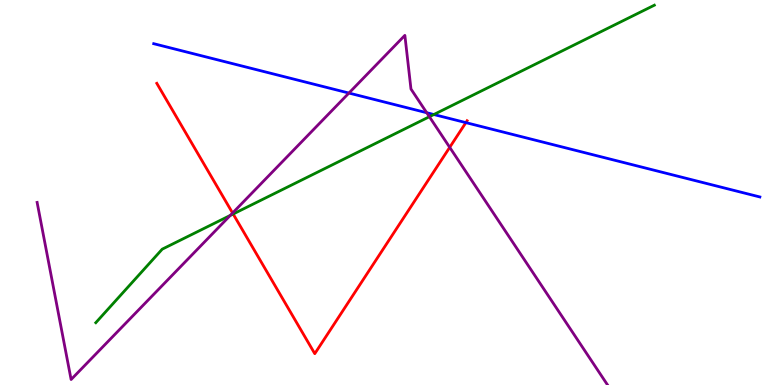[{'lines': ['blue', 'red'], 'intersections': [{'x': 6.01, 'y': 6.81}]}, {'lines': ['green', 'red'], 'intersections': [{'x': 3.01, 'y': 4.44}]}, {'lines': ['purple', 'red'], 'intersections': [{'x': 3.0, 'y': 4.47}, {'x': 5.8, 'y': 6.17}]}, {'lines': ['blue', 'green'], 'intersections': [{'x': 5.6, 'y': 7.03}]}, {'lines': ['blue', 'purple'], 'intersections': [{'x': 4.5, 'y': 7.58}, {'x': 5.51, 'y': 7.07}]}, {'lines': ['green', 'purple'], 'intersections': [{'x': 2.97, 'y': 4.4}, {'x': 5.54, 'y': 6.97}]}]